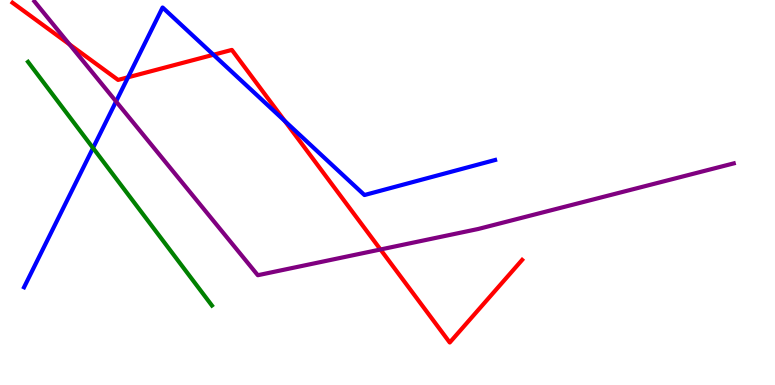[{'lines': ['blue', 'red'], 'intersections': [{'x': 1.65, 'y': 7.99}, {'x': 2.75, 'y': 8.58}, {'x': 3.68, 'y': 6.86}]}, {'lines': ['green', 'red'], 'intersections': []}, {'lines': ['purple', 'red'], 'intersections': [{'x': 0.897, 'y': 8.85}, {'x': 4.91, 'y': 3.52}]}, {'lines': ['blue', 'green'], 'intersections': [{'x': 1.2, 'y': 6.16}]}, {'lines': ['blue', 'purple'], 'intersections': [{'x': 1.5, 'y': 7.36}]}, {'lines': ['green', 'purple'], 'intersections': []}]